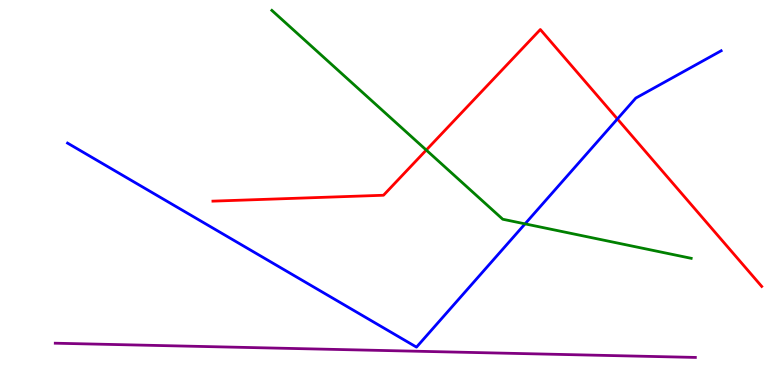[{'lines': ['blue', 'red'], 'intersections': [{'x': 7.97, 'y': 6.91}]}, {'lines': ['green', 'red'], 'intersections': [{'x': 5.5, 'y': 6.1}]}, {'lines': ['purple', 'red'], 'intersections': []}, {'lines': ['blue', 'green'], 'intersections': [{'x': 6.77, 'y': 4.19}]}, {'lines': ['blue', 'purple'], 'intersections': []}, {'lines': ['green', 'purple'], 'intersections': []}]